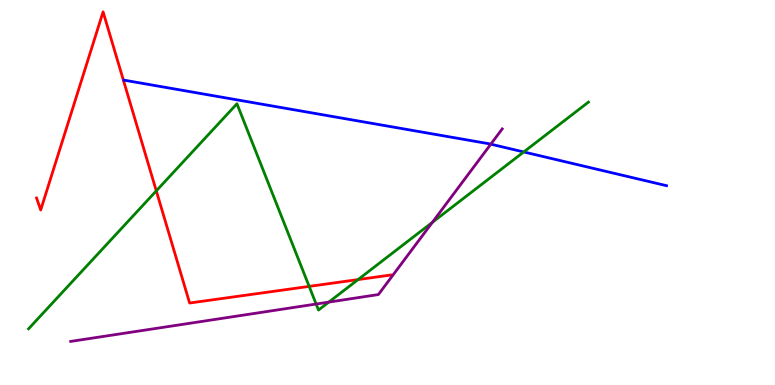[{'lines': ['blue', 'red'], 'intersections': []}, {'lines': ['green', 'red'], 'intersections': [{'x': 2.02, 'y': 5.04}, {'x': 3.99, 'y': 2.56}, {'x': 4.62, 'y': 2.74}]}, {'lines': ['purple', 'red'], 'intersections': []}, {'lines': ['blue', 'green'], 'intersections': [{'x': 6.76, 'y': 6.05}]}, {'lines': ['blue', 'purple'], 'intersections': [{'x': 6.33, 'y': 6.26}]}, {'lines': ['green', 'purple'], 'intersections': [{'x': 4.08, 'y': 2.1}, {'x': 4.24, 'y': 2.15}, {'x': 5.58, 'y': 4.23}]}]